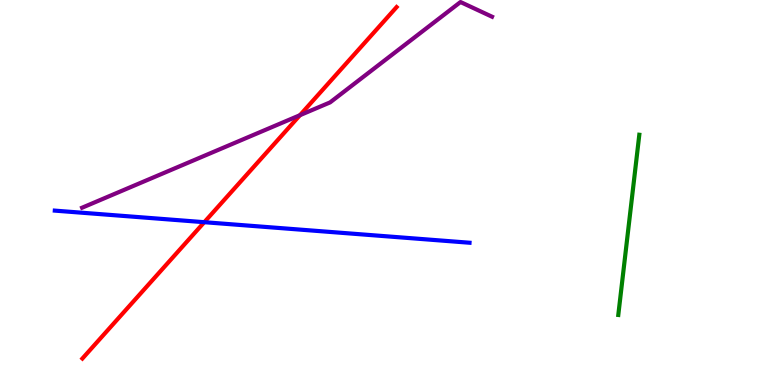[{'lines': ['blue', 'red'], 'intersections': [{'x': 2.64, 'y': 4.23}]}, {'lines': ['green', 'red'], 'intersections': []}, {'lines': ['purple', 'red'], 'intersections': [{'x': 3.87, 'y': 7.01}]}, {'lines': ['blue', 'green'], 'intersections': []}, {'lines': ['blue', 'purple'], 'intersections': []}, {'lines': ['green', 'purple'], 'intersections': []}]